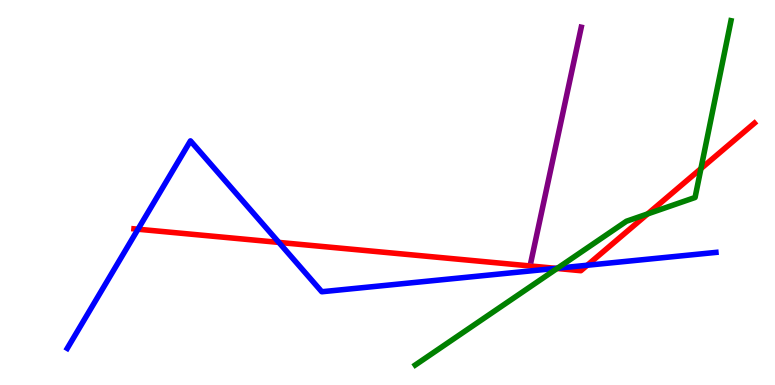[{'lines': ['blue', 'red'], 'intersections': [{'x': 1.78, 'y': 4.05}, {'x': 3.6, 'y': 3.7}, {'x': 7.17, 'y': 3.03}, {'x': 7.58, 'y': 3.11}]}, {'lines': ['green', 'red'], 'intersections': [{'x': 7.19, 'y': 3.03}, {'x': 8.36, 'y': 4.44}, {'x': 9.04, 'y': 5.62}]}, {'lines': ['purple', 'red'], 'intersections': []}, {'lines': ['blue', 'green'], 'intersections': [{'x': 7.19, 'y': 3.03}]}, {'lines': ['blue', 'purple'], 'intersections': []}, {'lines': ['green', 'purple'], 'intersections': []}]